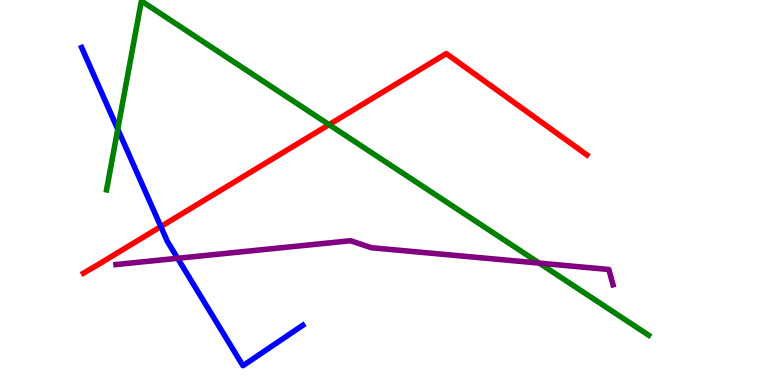[{'lines': ['blue', 'red'], 'intersections': [{'x': 2.08, 'y': 4.11}]}, {'lines': ['green', 'red'], 'intersections': [{'x': 4.25, 'y': 6.76}]}, {'lines': ['purple', 'red'], 'intersections': []}, {'lines': ['blue', 'green'], 'intersections': [{'x': 1.52, 'y': 6.64}]}, {'lines': ['blue', 'purple'], 'intersections': [{'x': 2.29, 'y': 3.29}]}, {'lines': ['green', 'purple'], 'intersections': [{'x': 6.96, 'y': 3.17}]}]